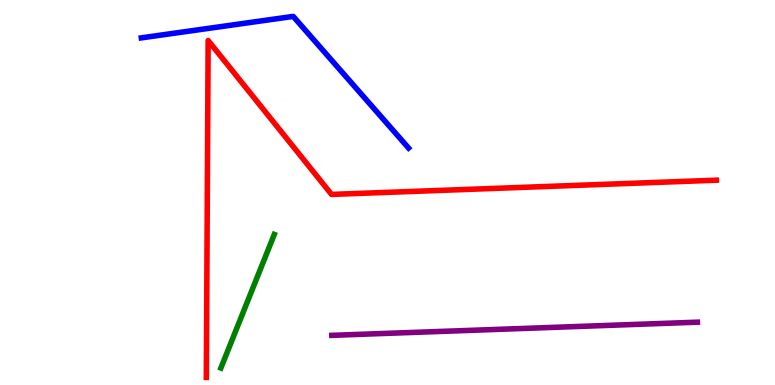[{'lines': ['blue', 'red'], 'intersections': []}, {'lines': ['green', 'red'], 'intersections': []}, {'lines': ['purple', 'red'], 'intersections': []}, {'lines': ['blue', 'green'], 'intersections': []}, {'lines': ['blue', 'purple'], 'intersections': []}, {'lines': ['green', 'purple'], 'intersections': []}]